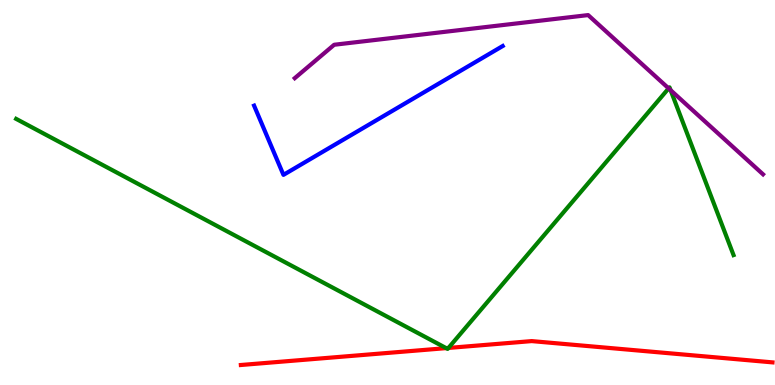[{'lines': ['blue', 'red'], 'intersections': []}, {'lines': ['green', 'red'], 'intersections': [{'x': 5.76, 'y': 0.958}, {'x': 5.79, 'y': 0.963}]}, {'lines': ['purple', 'red'], 'intersections': []}, {'lines': ['blue', 'green'], 'intersections': []}, {'lines': ['blue', 'purple'], 'intersections': []}, {'lines': ['green', 'purple'], 'intersections': [{'x': 8.63, 'y': 7.7}, {'x': 8.65, 'y': 7.66}]}]